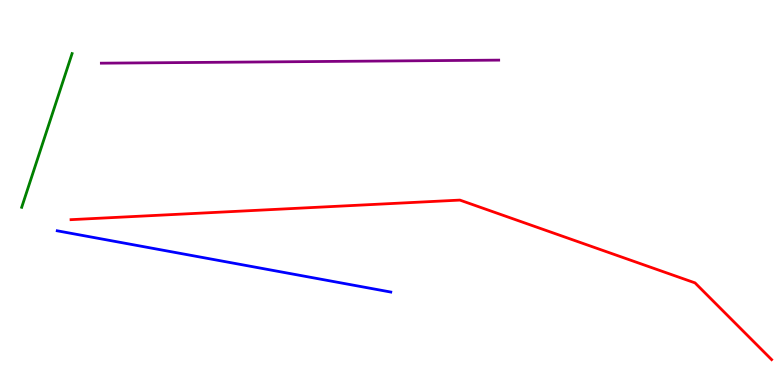[{'lines': ['blue', 'red'], 'intersections': []}, {'lines': ['green', 'red'], 'intersections': []}, {'lines': ['purple', 'red'], 'intersections': []}, {'lines': ['blue', 'green'], 'intersections': []}, {'lines': ['blue', 'purple'], 'intersections': []}, {'lines': ['green', 'purple'], 'intersections': []}]